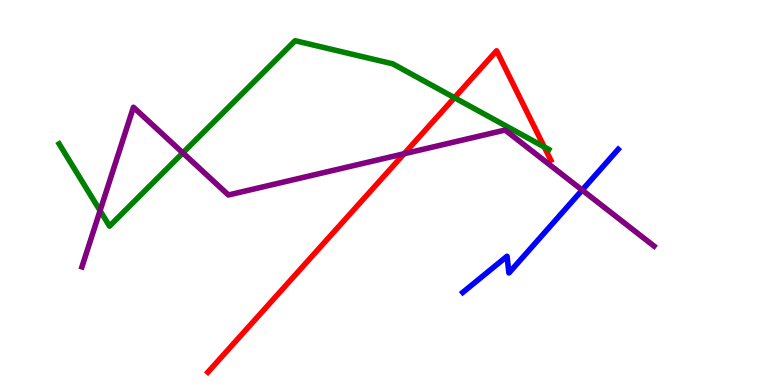[{'lines': ['blue', 'red'], 'intersections': []}, {'lines': ['green', 'red'], 'intersections': [{'x': 5.86, 'y': 7.46}, {'x': 7.02, 'y': 6.18}]}, {'lines': ['purple', 'red'], 'intersections': [{'x': 5.21, 'y': 6.01}]}, {'lines': ['blue', 'green'], 'intersections': []}, {'lines': ['blue', 'purple'], 'intersections': [{'x': 7.51, 'y': 5.06}]}, {'lines': ['green', 'purple'], 'intersections': [{'x': 1.29, 'y': 4.53}, {'x': 2.36, 'y': 6.03}]}]